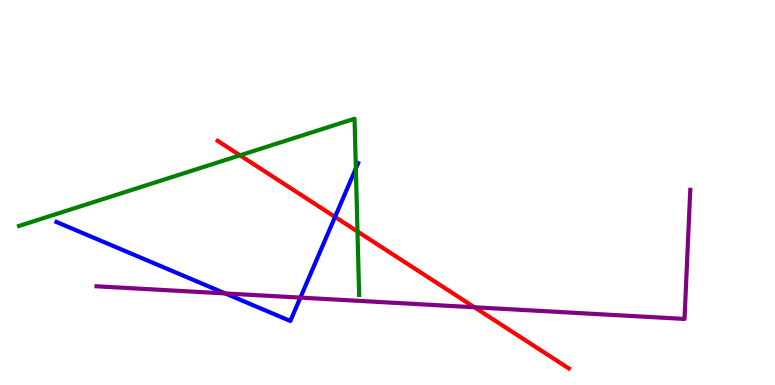[{'lines': ['blue', 'red'], 'intersections': [{'x': 4.32, 'y': 4.37}]}, {'lines': ['green', 'red'], 'intersections': [{'x': 3.1, 'y': 5.97}, {'x': 4.61, 'y': 3.99}]}, {'lines': ['purple', 'red'], 'intersections': [{'x': 6.12, 'y': 2.02}]}, {'lines': ['blue', 'green'], 'intersections': [{'x': 4.59, 'y': 5.62}]}, {'lines': ['blue', 'purple'], 'intersections': [{'x': 2.91, 'y': 2.38}, {'x': 3.88, 'y': 2.27}]}, {'lines': ['green', 'purple'], 'intersections': []}]